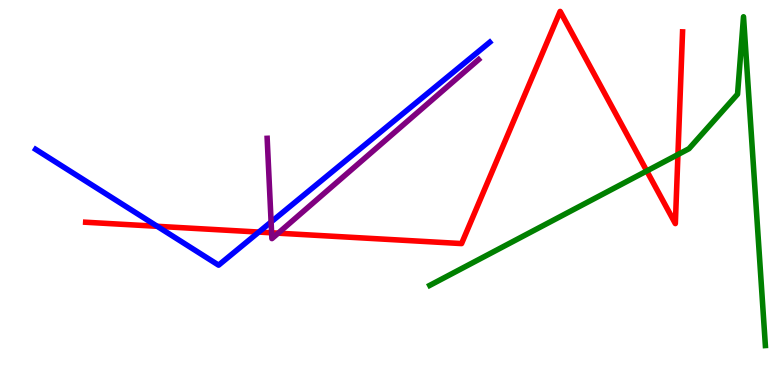[{'lines': ['blue', 'red'], 'intersections': [{'x': 2.03, 'y': 4.12}, {'x': 3.34, 'y': 3.97}]}, {'lines': ['green', 'red'], 'intersections': [{'x': 8.35, 'y': 5.56}, {'x': 8.75, 'y': 5.99}]}, {'lines': ['purple', 'red'], 'intersections': [{'x': 3.5, 'y': 3.95}, {'x': 3.59, 'y': 3.94}]}, {'lines': ['blue', 'green'], 'intersections': []}, {'lines': ['blue', 'purple'], 'intersections': [{'x': 3.5, 'y': 4.23}]}, {'lines': ['green', 'purple'], 'intersections': []}]